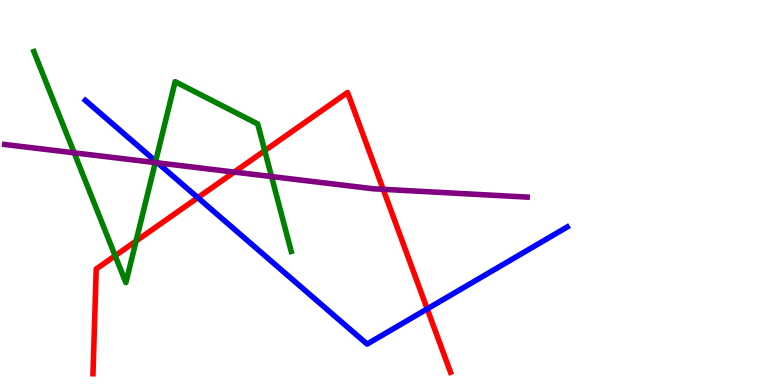[{'lines': ['blue', 'red'], 'intersections': [{'x': 2.55, 'y': 4.87}, {'x': 5.51, 'y': 1.98}]}, {'lines': ['green', 'red'], 'intersections': [{'x': 1.49, 'y': 3.36}, {'x': 1.76, 'y': 3.74}, {'x': 3.42, 'y': 6.09}]}, {'lines': ['purple', 'red'], 'intersections': [{'x': 3.02, 'y': 5.53}, {'x': 4.94, 'y': 5.08}]}, {'lines': ['blue', 'green'], 'intersections': [{'x': 2.01, 'y': 5.81}]}, {'lines': ['blue', 'purple'], 'intersections': [{'x': 2.03, 'y': 5.77}]}, {'lines': ['green', 'purple'], 'intersections': [{'x': 0.957, 'y': 6.03}, {'x': 2.0, 'y': 5.78}, {'x': 3.5, 'y': 5.41}]}]